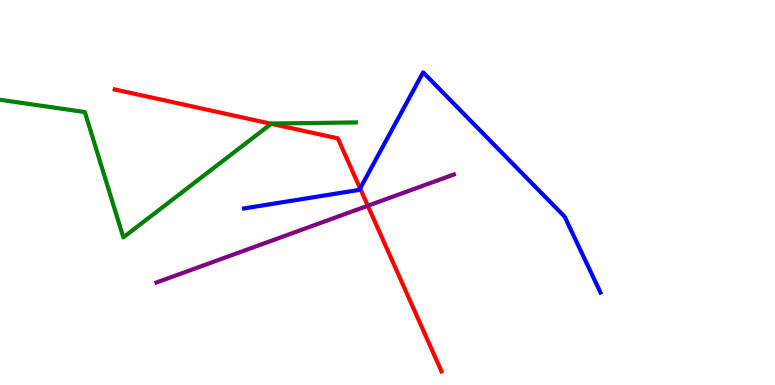[{'lines': ['blue', 'red'], 'intersections': [{'x': 4.65, 'y': 5.11}]}, {'lines': ['green', 'red'], 'intersections': [{'x': 3.5, 'y': 6.79}]}, {'lines': ['purple', 'red'], 'intersections': [{'x': 4.75, 'y': 4.66}]}, {'lines': ['blue', 'green'], 'intersections': []}, {'lines': ['blue', 'purple'], 'intersections': []}, {'lines': ['green', 'purple'], 'intersections': []}]